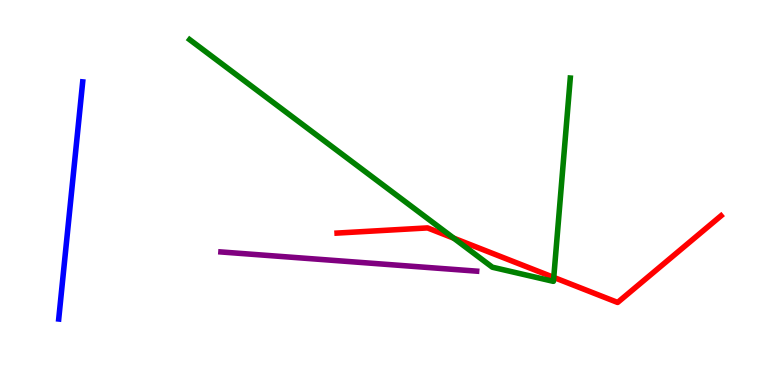[{'lines': ['blue', 'red'], 'intersections': []}, {'lines': ['green', 'red'], 'intersections': [{'x': 5.85, 'y': 3.81}, {'x': 7.15, 'y': 2.79}]}, {'lines': ['purple', 'red'], 'intersections': []}, {'lines': ['blue', 'green'], 'intersections': []}, {'lines': ['blue', 'purple'], 'intersections': []}, {'lines': ['green', 'purple'], 'intersections': []}]